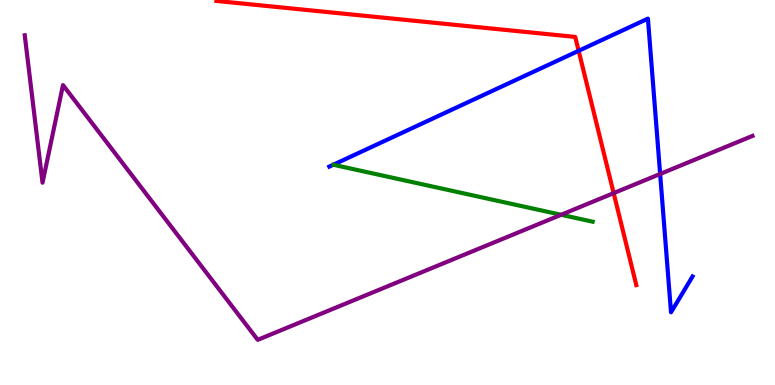[{'lines': ['blue', 'red'], 'intersections': [{'x': 7.47, 'y': 8.68}]}, {'lines': ['green', 'red'], 'intersections': []}, {'lines': ['purple', 'red'], 'intersections': [{'x': 7.92, 'y': 4.98}]}, {'lines': ['blue', 'green'], 'intersections': []}, {'lines': ['blue', 'purple'], 'intersections': [{'x': 8.52, 'y': 5.48}]}, {'lines': ['green', 'purple'], 'intersections': [{'x': 7.24, 'y': 4.42}]}]